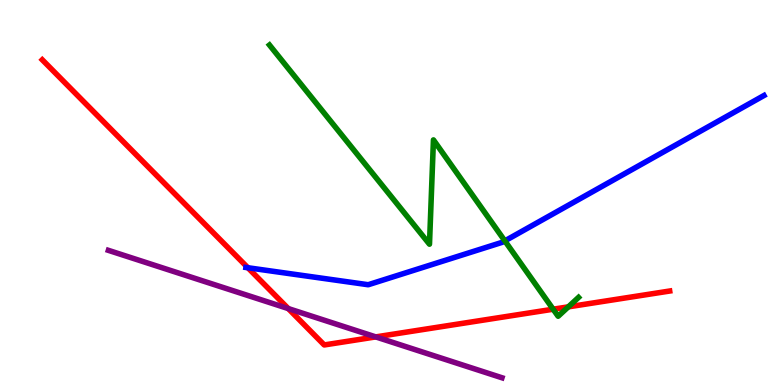[{'lines': ['blue', 'red'], 'intersections': [{'x': 3.2, 'y': 3.05}]}, {'lines': ['green', 'red'], 'intersections': [{'x': 7.14, 'y': 1.97}, {'x': 7.33, 'y': 2.03}]}, {'lines': ['purple', 'red'], 'intersections': [{'x': 3.72, 'y': 1.98}, {'x': 4.85, 'y': 1.25}]}, {'lines': ['blue', 'green'], 'intersections': [{'x': 6.51, 'y': 3.74}]}, {'lines': ['blue', 'purple'], 'intersections': []}, {'lines': ['green', 'purple'], 'intersections': []}]